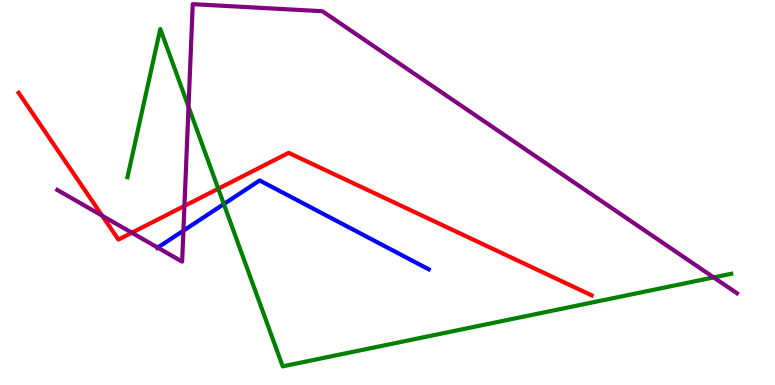[{'lines': ['blue', 'red'], 'intersections': []}, {'lines': ['green', 'red'], 'intersections': [{'x': 2.82, 'y': 5.1}]}, {'lines': ['purple', 'red'], 'intersections': [{'x': 1.32, 'y': 4.4}, {'x': 1.7, 'y': 3.96}, {'x': 2.38, 'y': 4.65}]}, {'lines': ['blue', 'green'], 'intersections': [{'x': 2.89, 'y': 4.7}]}, {'lines': ['blue', 'purple'], 'intersections': [{'x': 2.03, 'y': 3.57}, {'x': 2.37, 'y': 4.01}]}, {'lines': ['green', 'purple'], 'intersections': [{'x': 2.43, 'y': 7.23}, {'x': 9.21, 'y': 2.79}]}]